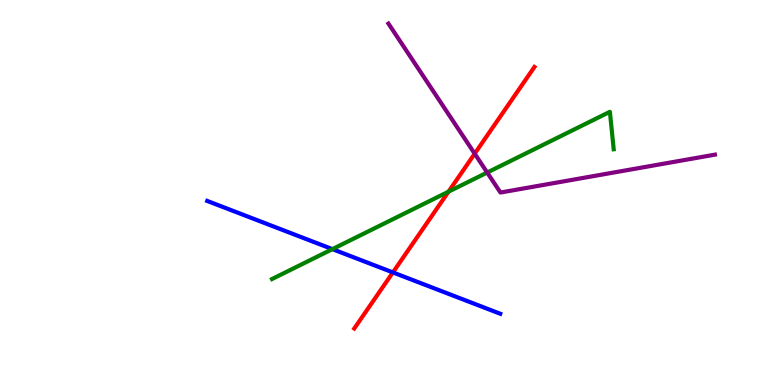[{'lines': ['blue', 'red'], 'intersections': [{'x': 5.07, 'y': 2.92}]}, {'lines': ['green', 'red'], 'intersections': [{'x': 5.79, 'y': 5.02}]}, {'lines': ['purple', 'red'], 'intersections': [{'x': 6.13, 'y': 6.01}]}, {'lines': ['blue', 'green'], 'intersections': [{'x': 4.29, 'y': 3.53}]}, {'lines': ['blue', 'purple'], 'intersections': []}, {'lines': ['green', 'purple'], 'intersections': [{'x': 6.29, 'y': 5.52}]}]